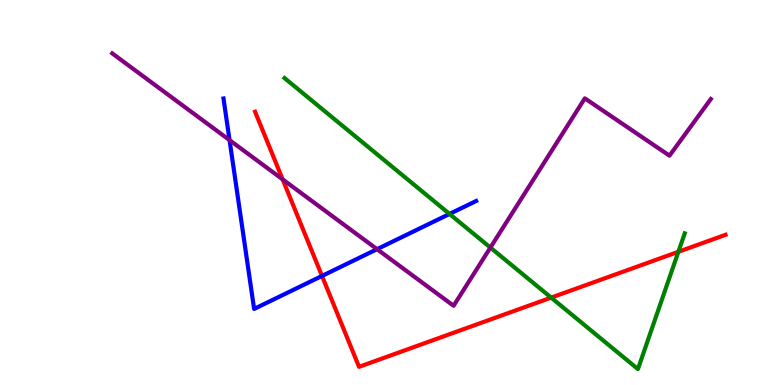[{'lines': ['blue', 'red'], 'intersections': [{'x': 4.15, 'y': 2.83}]}, {'lines': ['green', 'red'], 'intersections': [{'x': 7.11, 'y': 2.27}, {'x': 8.75, 'y': 3.46}]}, {'lines': ['purple', 'red'], 'intersections': [{'x': 3.65, 'y': 5.34}]}, {'lines': ['blue', 'green'], 'intersections': [{'x': 5.8, 'y': 4.44}]}, {'lines': ['blue', 'purple'], 'intersections': [{'x': 2.96, 'y': 6.36}, {'x': 4.87, 'y': 3.53}]}, {'lines': ['green', 'purple'], 'intersections': [{'x': 6.33, 'y': 3.57}]}]